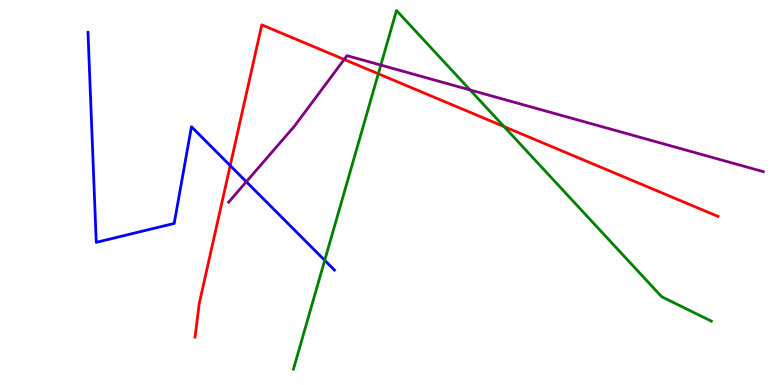[{'lines': ['blue', 'red'], 'intersections': [{'x': 2.97, 'y': 5.7}]}, {'lines': ['green', 'red'], 'intersections': [{'x': 4.88, 'y': 8.08}, {'x': 6.5, 'y': 6.71}]}, {'lines': ['purple', 'red'], 'intersections': [{'x': 4.44, 'y': 8.46}]}, {'lines': ['blue', 'green'], 'intersections': [{'x': 4.19, 'y': 3.24}]}, {'lines': ['blue', 'purple'], 'intersections': [{'x': 3.18, 'y': 5.28}]}, {'lines': ['green', 'purple'], 'intersections': [{'x': 4.91, 'y': 8.31}, {'x': 6.07, 'y': 7.66}]}]